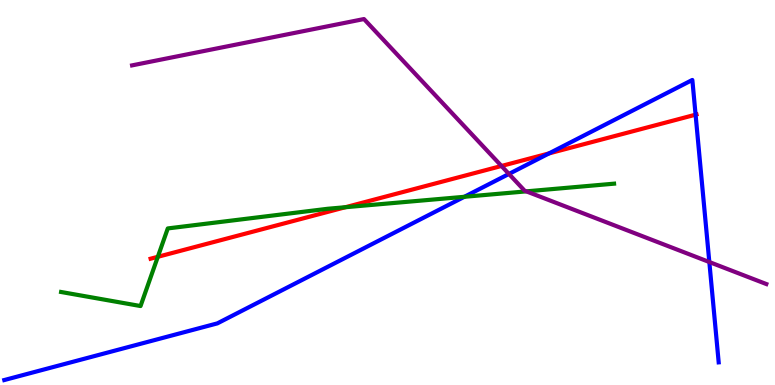[{'lines': ['blue', 'red'], 'intersections': [{'x': 7.08, 'y': 6.02}, {'x': 8.98, 'y': 7.02}]}, {'lines': ['green', 'red'], 'intersections': [{'x': 2.04, 'y': 3.33}, {'x': 4.46, 'y': 4.62}]}, {'lines': ['purple', 'red'], 'intersections': [{'x': 6.47, 'y': 5.69}]}, {'lines': ['blue', 'green'], 'intersections': [{'x': 5.99, 'y': 4.89}]}, {'lines': ['blue', 'purple'], 'intersections': [{'x': 6.57, 'y': 5.48}, {'x': 9.15, 'y': 3.19}]}, {'lines': ['green', 'purple'], 'intersections': [{'x': 6.79, 'y': 5.03}]}]